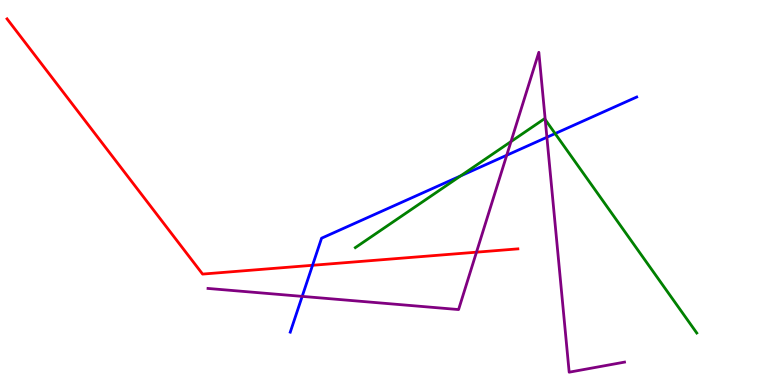[{'lines': ['blue', 'red'], 'intersections': [{'x': 4.03, 'y': 3.11}]}, {'lines': ['green', 'red'], 'intersections': []}, {'lines': ['purple', 'red'], 'intersections': [{'x': 6.15, 'y': 3.45}]}, {'lines': ['blue', 'green'], 'intersections': [{'x': 5.94, 'y': 5.43}, {'x': 7.16, 'y': 6.53}]}, {'lines': ['blue', 'purple'], 'intersections': [{'x': 3.9, 'y': 2.3}, {'x': 6.54, 'y': 5.97}, {'x': 7.06, 'y': 6.43}]}, {'lines': ['green', 'purple'], 'intersections': [{'x': 6.59, 'y': 6.32}, {'x': 7.04, 'y': 6.89}]}]